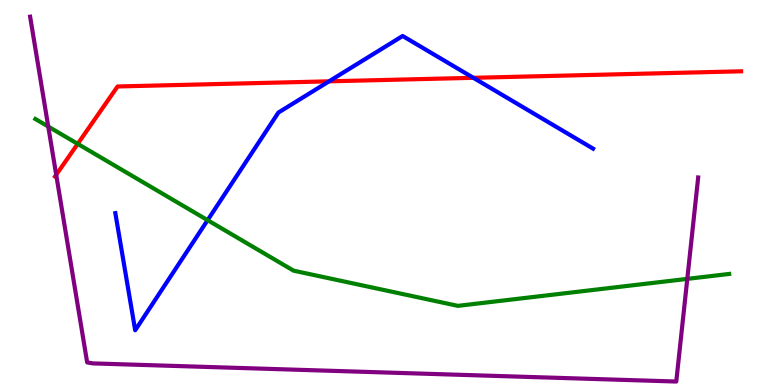[{'lines': ['blue', 'red'], 'intersections': [{'x': 4.25, 'y': 7.89}, {'x': 6.11, 'y': 7.98}]}, {'lines': ['green', 'red'], 'intersections': [{'x': 1.0, 'y': 6.26}]}, {'lines': ['purple', 'red'], 'intersections': [{'x': 0.725, 'y': 5.46}]}, {'lines': ['blue', 'green'], 'intersections': [{'x': 2.68, 'y': 4.28}]}, {'lines': ['blue', 'purple'], 'intersections': []}, {'lines': ['green', 'purple'], 'intersections': [{'x': 0.623, 'y': 6.71}, {'x': 8.87, 'y': 2.76}]}]